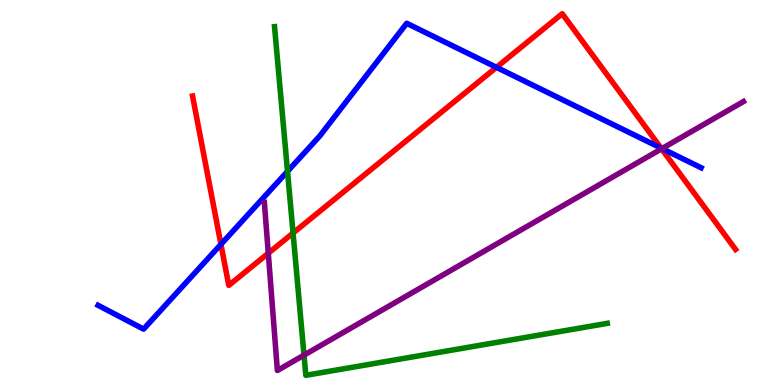[{'lines': ['blue', 'red'], 'intersections': [{'x': 2.85, 'y': 3.65}, {'x': 6.41, 'y': 8.25}, {'x': 8.53, 'y': 6.15}]}, {'lines': ['green', 'red'], 'intersections': [{'x': 3.78, 'y': 3.95}]}, {'lines': ['purple', 'red'], 'intersections': [{'x': 3.46, 'y': 3.42}, {'x': 8.54, 'y': 6.13}]}, {'lines': ['blue', 'green'], 'intersections': [{'x': 3.71, 'y': 5.55}]}, {'lines': ['blue', 'purple'], 'intersections': [{'x': 8.54, 'y': 6.14}]}, {'lines': ['green', 'purple'], 'intersections': [{'x': 3.92, 'y': 0.776}]}]